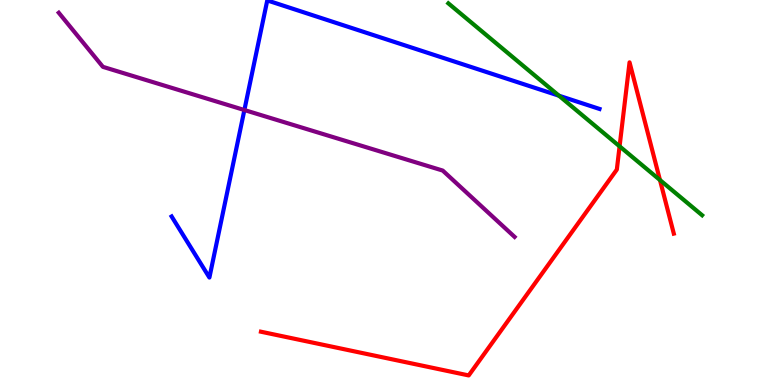[{'lines': ['blue', 'red'], 'intersections': []}, {'lines': ['green', 'red'], 'intersections': [{'x': 7.99, 'y': 6.2}, {'x': 8.52, 'y': 5.32}]}, {'lines': ['purple', 'red'], 'intersections': []}, {'lines': ['blue', 'green'], 'intersections': [{'x': 7.21, 'y': 7.51}]}, {'lines': ['blue', 'purple'], 'intersections': [{'x': 3.15, 'y': 7.14}]}, {'lines': ['green', 'purple'], 'intersections': []}]